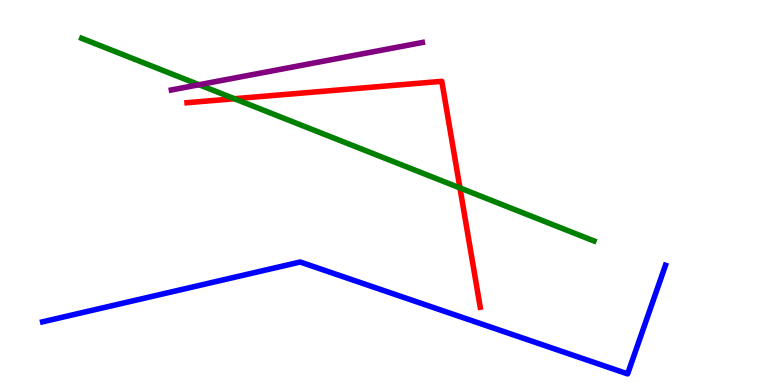[{'lines': ['blue', 'red'], 'intersections': []}, {'lines': ['green', 'red'], 'intersections': [{'x': 3.02, 'y': 7.44}, {'x': 5.93, 'y': 5.12}]}, {'lines': ['purple', 'red'], 'intersections': []}, {'lines': ['blue', 'green'], 'intersections': []}, {'lines': ['blue', 'purple'], 'intersections': []}, {'lines': ['green', 'purple'], 'intersections': [{'x': 2.57, 'y': 7.8}]}]